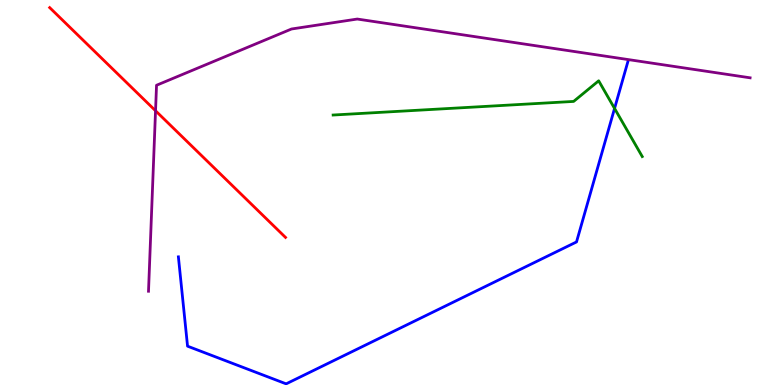[{'lines': ['blue', 'red'], 'intersections': []}, {'lines': ['green', 'red'], 'intersections': []}, {'lines': ['purple', 'red'], 'intersections': [{'x': 2.01, 'y': 7.12}]}, {'lines': ['blue', 'green'], 'intersections': [{'x': 7.93, 'y': 7.18}]}, {'lines': ['blue', 'purple'], 'intersections': []}, {'lines': ['green', 'purple'], 'intersections': []}]